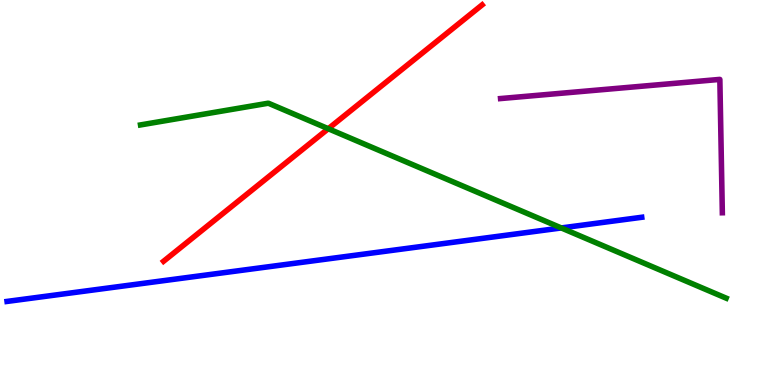[{'lines': ['blue', 'red'], 'intersections': []}, {'lines': ['green', 'red'], 'intersections': [{'x': 4.24, 'y': 6.66}]}, {'lines': ['purple', 'red'], 'intersections': []}, {'lines': ['blue', 'green'], 'intersections': [{'x': 7.24, 'y': 4.08}]}, {'lines': ['blue', 'purple'], 'intersections': []}, {'lines': ['green', 'purple'], 'intersections': []}]